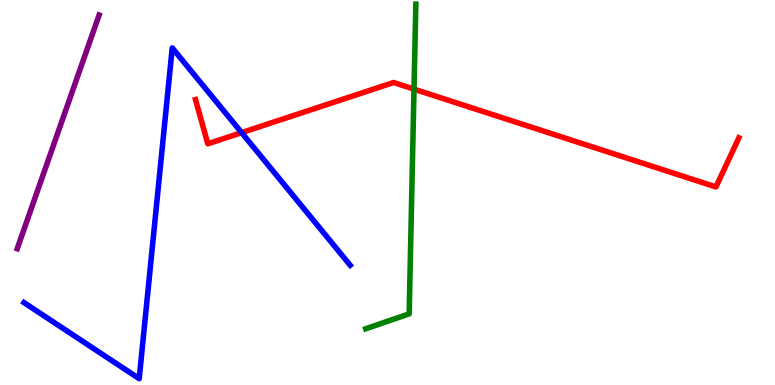[{'lines': ['blue', 'red'], 'intersections': [{'x': 3.12, 'y': 6.55}]}, {'lines': ['green', 'red'], 'intersections': [{'x': 5.34, 'y': 7.68}]}, {'lines': ['purple', 'red'], 'intersections': []}, {'lines': ['blue', 'green'], 'intersections': []}, {'lines': ['blue', 'purple'], 'intersections': []}, {'lines': ['green', 'purple'], 'intersections': []}]